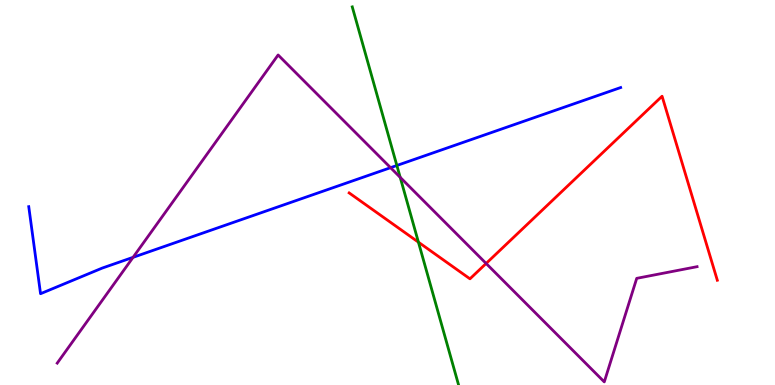[{'lines': ['blue', 'red'], 'intersections': []}, {'lines': ['green', 'red'], 'intersections': [{'x': 5.4, 'y': 3.71}]}, {'lines': ['purple', 'red'], 'intersections': [{'x': 6.27, 'y': 3.16}]}, {'lines': ['blue', 'green'], 'intersections': [{'x': 5.12, 'y': 5.7}]}, {'lines': ['blue', 'purple'], 'intersections': [{'x': 1.72, 'y': 3.32}, {'x': 5.04, 'y': 5.64}]}, {'lines': ['green', 'purple'], 'intersections': [{'x': 5.16, 'y': 5.39}]}]